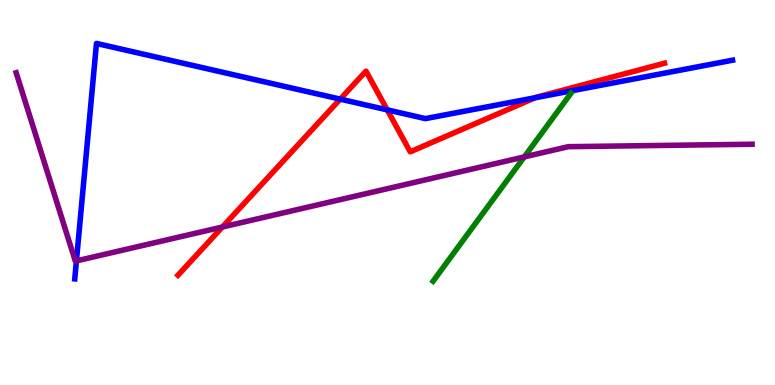[{'lines': ['blue', 'red'], 'intersections': [{'x': 4.39, 'y': 7.43}, {'x': 5.0, 'y': 7.15}, {'x': 6.9, 'y': 7.46}]}, {'lines': ['green', 'red'], 'intersections': []}, {'lines': ['purple', 'red'], 'intersections': [{'x': 2.87, 'y': 4.1}]}, {'lines': ['blue', 'green'], 'intersections': []}, {'lines': ['blue', 'purple'], 'intersections': [{'x': 0.986, 'y': 3.22}]}, {'lines': ['green', 'purple'], 'intersections': [{'x': 6.77, 'y': 5.92}]}]